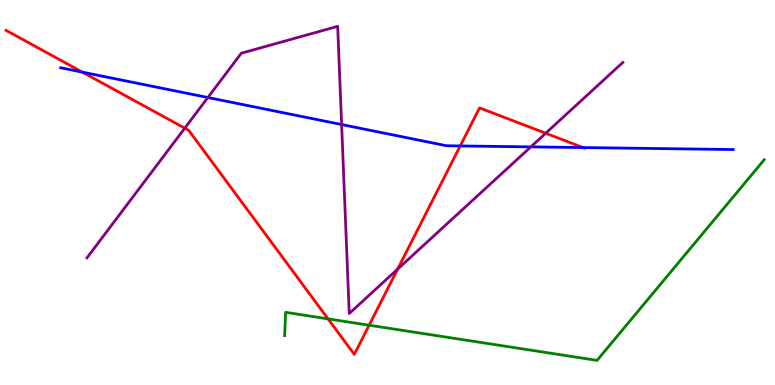[{'lines': ['blue', 'red'], 'intersections': [{'x': 1.06, 'y': 8.13}, {'x': 5.94, 'y': 6.21}, {'x': 7.52, 'y': 6.17}]}, {'lines': ['green', 'red'], 'intersections': [{'x': 4.23, 'y': 1.72}, {'x': 4.76, 'y': 1.55}]}, {'lines': ['purple', 'red'], 'intersections': [{'x': 2.38, 'y': 6.67}, {'x': 5.13, 'y': 3.01}, {'x': 7.04, 'y': 6.54}]}, {'lines': ['blue', 'green'], 'intersections': []}, {'lines': ['blue', 'purple'], 'intersections': [{'x': 2.68, 'y': 7.47}, {'x': 4.41, 'y': 6.77}, {'x': 6.85, 'y': 6.18}]}, {'lines': ['green', 'purple'], 'intersections': []}]